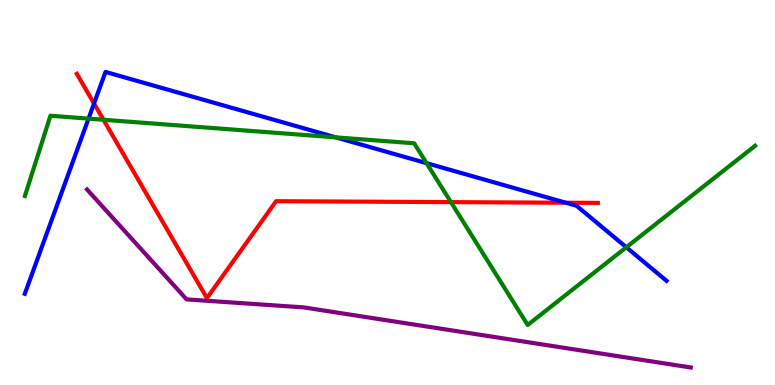[{'lines': ['blue', 'red'], 'intersections': [{'x': 1.21, 'y': 7.31}, {'x': 7.3, 'y': 4.73}]}, {'lines': ['green', 'red'], 'intersections': [{'x': 1.34, 'y': 6.89}, {'x': 5.82, 'y': 4.75}]}, {'lines': ['purple', 'red'], 'intersections': []}, {'lines': ['blue', 'green'], 'intersections': [{'x': 1.14, 'y': 6.92}, {'x': 4.33, 'y': 6.43}, {'x': 5.5, 'y': 5.76}, {'x': 8.08, 'y': 3.58}]}, {'lines': ['blue', 'purple'], 'intersections': []}, {'lines': ['green', 'purple'], 'intersections': []}]